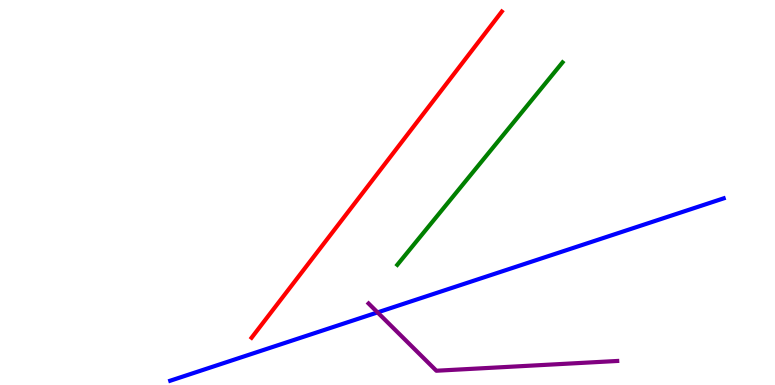[{'lines': ['blue', 'red'], 'intersections': []}, {'lines': ['green', 'red'], 'intersections': []}, {'lines': ['purple', 'red'], 'intersections': []}, {'lines': ['blue', 'green'], 'intersections': []}, {'lines': ['blue', 'purple'], 'intersections': [{'x': 4.87, 'y': 1.89}]}, {'lines': ['green', 'purple'], 'intersections': []}]